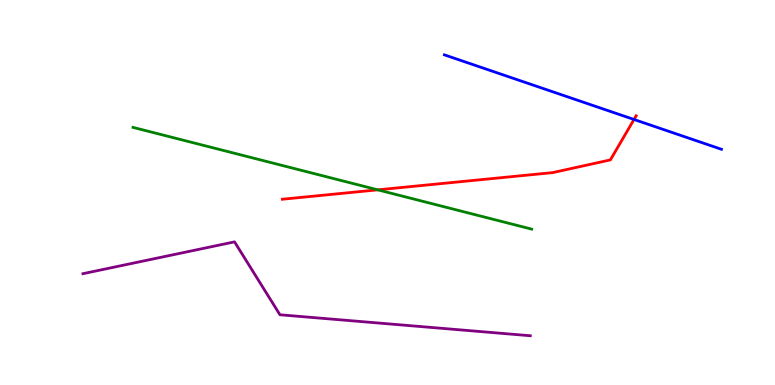[{'lines': ['blue', 'red'], 'intersections': [{'x': 8.18, 'y': 6.9}]}, {'lines': ['green', 'red'], 'intersections': [{'x': 4.87, 'y': 5.07}]}, {'lines': ['purple', 'red'], 'intersections': []}, {'lines': ['blue', 'green'], 'intersections': []}, {'lines': ['blue', 'purple'], 'intersections': []}, {'lines': ['green', 'purple'], 'intersections': []}]